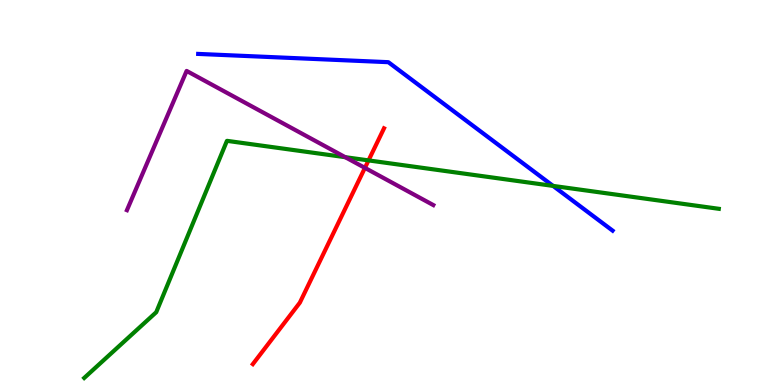[{'lines': ['blue', 'red'], 'intersections': []}, {'lines': ['green', 'red'], 'intersections': [{'x': 4.76, 'y': 5.83}]}, {'lines': ['purple', 'red'], 'intersections': [{'x': 4.71, 'y': 5.64}]}, {'lines': ['blue', 'green'], 'intersections': [{'x': 7.14, 'y': 5.17}]}, {'lines': ['blue', 'purple'], 'intersections': []}, {'lines': ['green', 'purple'], 'intersections': [{'x': 4.45, 'y': 5.92}]}]